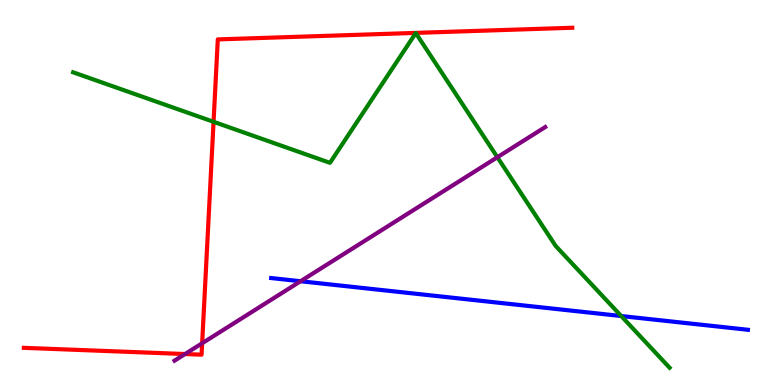[{'lines': ['blue', 'red'], 'intersections': []}, {'lines': ['green', 'red'], 'intersections': [{'x': 2.76, 'y': 6.84}]}, {'lines': ['purple', 'red'], 'intersections': [{'x': 2.39, 'y': 0.804}, {'x': 2.61, 'y': 1.08}]}, {'lines': ['blue', 'green'], 'intersections': [{'x': 8.02, 'y': 1.79}]}, {'lines': ['blue', 'purple'], 'intersections': [{'x': 3.88, 'y': 2.7}]}, {'lines': ['green', 'purple'], 'intersections': [{'x': 6.42, 'y': 5.92}]}]